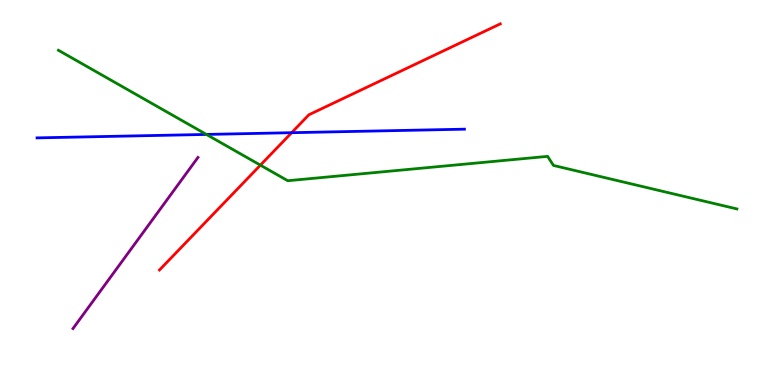[{'lines': ['blue', 'red'], 'intersections': [{'x': 3.76, 'y': 6.55}]}, {'lines': ['green', 'red'], 'intersections': [{'x': 3.36, 'y': 5.71}]}, {'lines': ['purple', 'red'], 'intersections': []}, {'lines': ['blue', 'green'], 'intersections': [{'x': 2.66, 'y': 6.51}]}, {'lines': ['blue', 'purple'], 'intersections': []}, {'lines': ['green', 'purple'], 'intersections': []}]